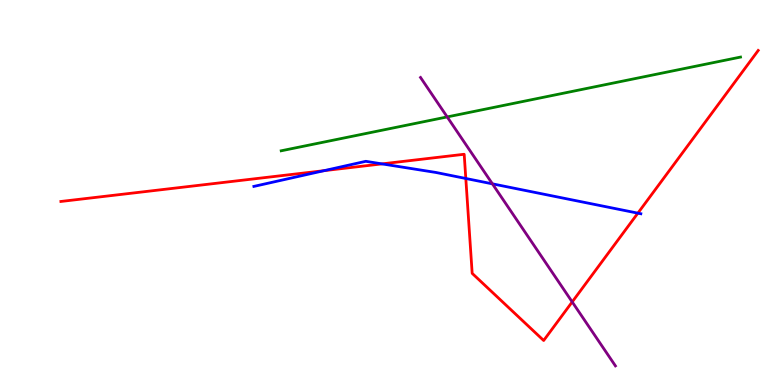[{'lines': ['blue', 'red'], 'intersections': [{'x': 4.18, 'y': 5.57}, {'x': 4.93, 'y': 5.74}, {'x': 6.01, 'y': 5.36}, {'x': 8.23, 'y': 4.46}]}, {'lines': ['green', 'red'], 'intersections': []}, {'lines': ['purple', 'red'], 'intersections': [{'x': 7.38, 'y': 2.16}]}, {'lines': ['blue', 'green'], 'intersections': []}, {'lines': ['blue', 'purple'], 'intersections': [{'x': 6.35, 'y': 5.22}]}, {'lines': ['green', 'purple'], 'intersections': [{'x': 5.77, 'y': 6.96}]}]